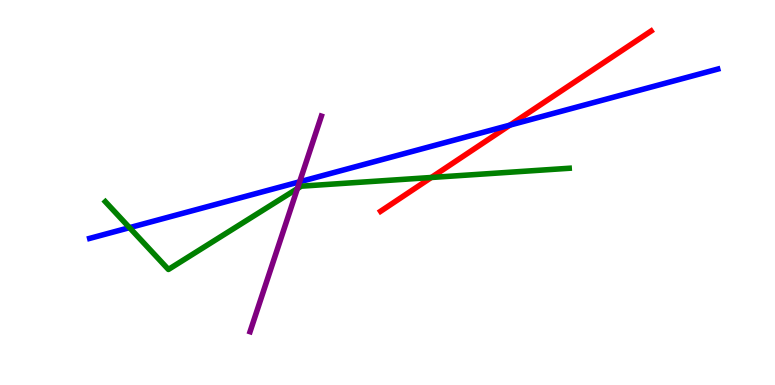[{'lines': ['blue', 'red'], 'intersections': [{'x': 6.58, 'y': 6.75}]}, {'lines': ['green', 'red'], 'intersections': [{'x': 5.57, 'y': 5.39}]}, {'lines': ['purple', 'red'], 'intersections': []}, {'lines': ['blue', 'green'], 'intersections': [{'x': 1.67, 'y': 4.09}]}, {'lines': ['blue', 'purple'], 'intersections': [{'x': 3.87, 'y': 5.28}]}, {'lines': ['green', 'purple'], 'intersections': [{'x': 3.84, 'y': 5.1}]}]